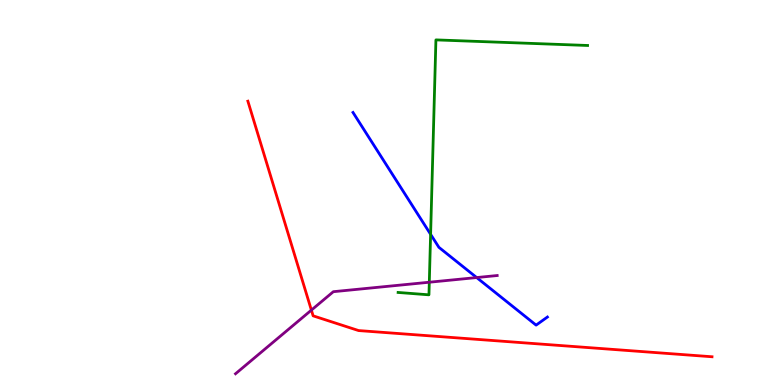[{'lines': ['blue', 'red'], 'intersections': []}, {'lines': ['green', 'red'], 'intersections': []}, {'lines': ['purple', 'red'], 'intersections': [{'x': 4.02, 'y': 1.95}]}, {'lines': ['blue', 'green'], 'intersections': [{'x': 5.56, 'y': 3.91}]}, {'lines': ['blue', 'purple'], 'intersections': [{'x': 6.15, 'y': 2.79}]}, {'lines': ['green', 'purple'], 'intersections': [{'x': 5.54, 'y': 2.67}]}]